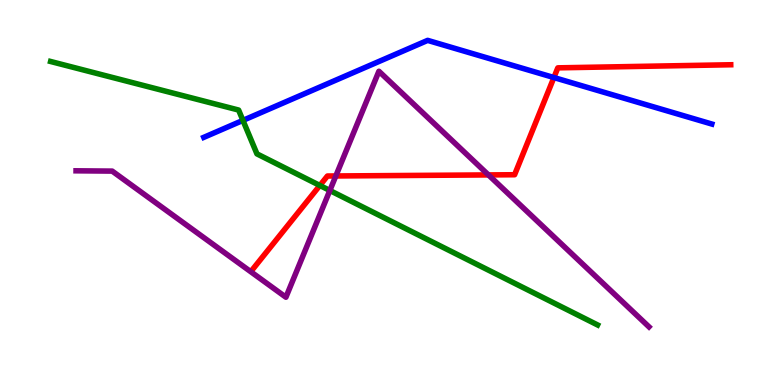[{'lines': ['blue', 'red'], 'intersections': [{'x': 7.15, 'y': 7.99}]}, {'lines': ['green', 'red'], 'intersections': [{'x': 4.13, 'y': 5.18}]}, {'lines': ['purple', 'red'], 'intersections': [{'x': 4.33, 'y': 5.43}, {'x': 6.3, 'y': 5.46}]}, {'lines': ['blue', 'green'], 'intersections': [{'x': 3.13, 'y': 6.87}]}, {'lines': ['blue', 'purple'], 'intersections': []}, {'lines': ['green', 'purple'], 'intersections': [{'x': 4.26, 'y': 5.05}]}]